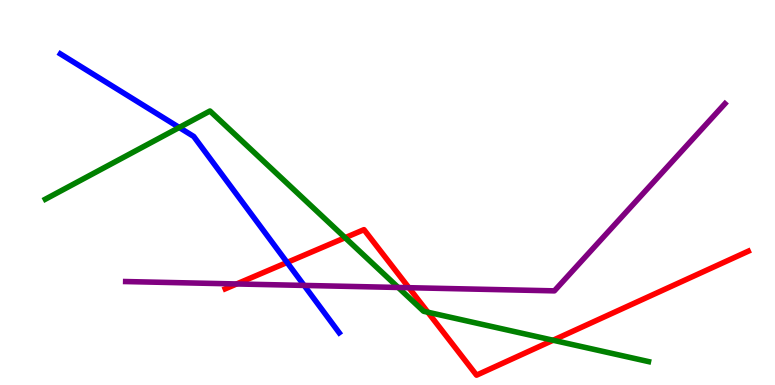[{'lines': ['blue', 'red'], 'intersections': [{'x': 3.7, 'y': 3.18}]}, {'lines': ['green', 'red'], 'intersections': [{'x': 4.45, 'y': 3.83}, {'x': 5.52, 'y': 1.89}, {'x': 7.14, 'y': 1.16}]}, {'lines': ['purple', 'red'], 'intersections': [{'x': 3.05, 'y': 2.62}, {'x': 5.28, 'y': 2.53}]}, {'lines': ['blue', 'green'], 'intersections': [{'x': 2.31, 'y': 6.69}]}, {'lines': ['blue', 'purple'], 'intersections': [{'x': 3.92, 'y': 2.59}]}, {'lines': ['green', 'purple'], 'intersections': [{'x': 5.14, 'y': 2.53}]}]